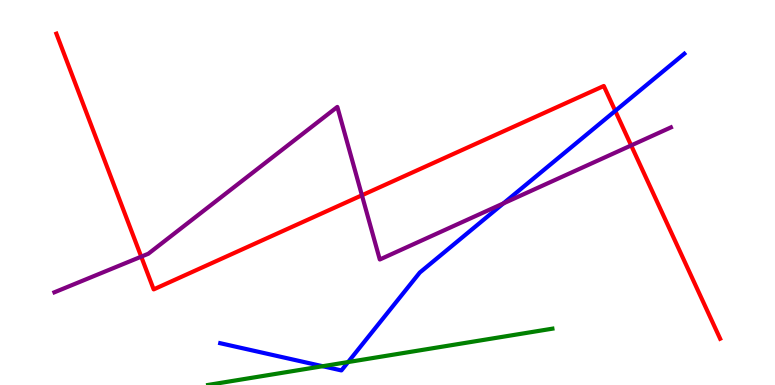[{'lines': ['blue', 'red'], 'intersections': [{'x': 7.94, 'y': 7.12}]}, {'lines': ['green', 'red'], 'intersections': []}, {'lines': ['purple', 'red'], 'intersections': [{'x': 1.82, 'y': 3.33}, {'x': 4.67, 'y': 4.93}, {'x': 8.14, 'y': 6.22}]}, {'lines': ['blue', 'green'], 'intersections': [{'x': 4.16, 'y': 0.488}, {'x': 4.49, 'y': 0.596}]}, {'lines': ['blue', 'purple'], 'intersections': [{'x': 6.5, 'y': 4.72}]}, {'lines': ['green', 'purple'], 'intersections': []}]